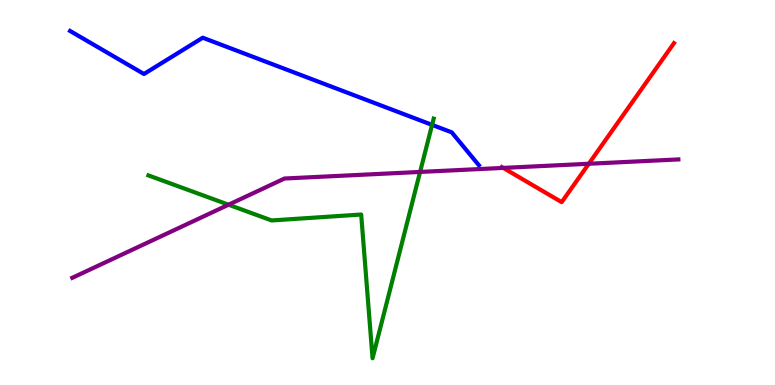[{'lines': ['blue', 'red'], 'intersections': []}, {'lines': ['green', 'red'], 'intersections': []}, {'lines': ['purple', 'red'], 'intersections': [{'x': 6.49, 'y': 5.64}, {'x': 7.6, 'y': 5.75}]}, {'lines': ['blue', 'green'], 'intersections': [{'x': 5.58, 'y': 6.76}]}, {'lines': ['blue', 'purple'], 'intersections': []}, {'lines': ['green', 'purple'], 'intersections': [{'x': 2.95, 'y': 4.68}, {'x': 5.42, 'y': 5.53}]}]